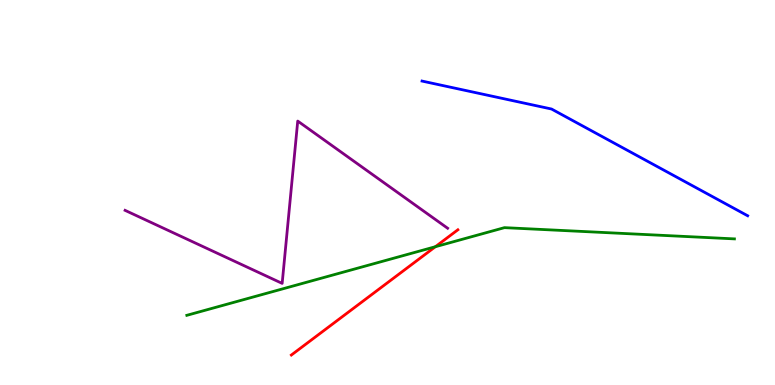[{'lines': ['blue', 'red'], 'intersections': []}, {'lines': ['green', 'red'], 'intersections': [{'x': 5.62, 'y': 3.59}]}, {'lines': ['purple', 'red'], 'intersections': []}, {'lines': ['blue', 'green'], 'intersections': []}, {'lines': ['blue', 'purple'], 'intersections': []}, {'lines': ['green', 'purple'], 'intersections': []}]